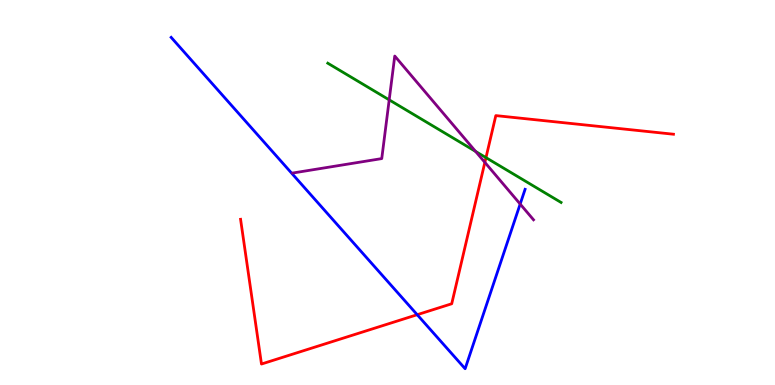[{'lines': ['blue', 'red'], 'intersections': [{'x': 5.38, 'y': 1.83}]}, {'lines': ['green', 'red'], 'intersections': [{'x': 6.27, 'y': 5.91}]}, {'lines': ['purple', 'red'], 'intersections': [{'x': 6.26, 'y': 5.78}]}, {'lines': ['blue', 'green'], 'intersections': []}, {'lines': ['blue', 'purple'], 'intersections': [{'x': 6.71, 'y': 4.7}]}, {'lines': ['green', 'purple'], 'intersections': [{'x': 5.02, 'y': 7.41}, {'x': 6.14, 'y': 6.07}]}]